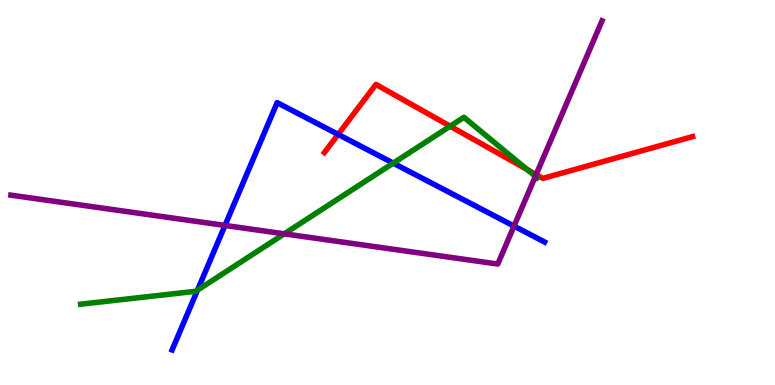[{'lines': ['blue', 'red'], 'intersections': [{'x': 4.36, 'y': 6.51}]}, {'lines': ['green', 'red'], 'intersections': [{'x': 5.81, 'y': 6.72}, {'x': 6.8, 'y': 5.6}]}, {'lines': ['purple', 'red'], 'intersections': [{'x': 6.92, 'y': 5.47}]}, {'lines': ['blue', 'green'], 'intersections': [{'x': 2.55, 'y': 2.46}, {'x': 5.07, 'y': 5.76}]}, {'lines': ['blue', 'purple'], 'intersections': [{'x': 2.9, 'y': 4.14}, {'x': 6.63, 'y': 4.13}]}, {'lines': ['green', 'purple'], 'intersections': [{'x': 3.67, 'y': 3.93}, {'x': 6.91, 'y': 5.42}]}]